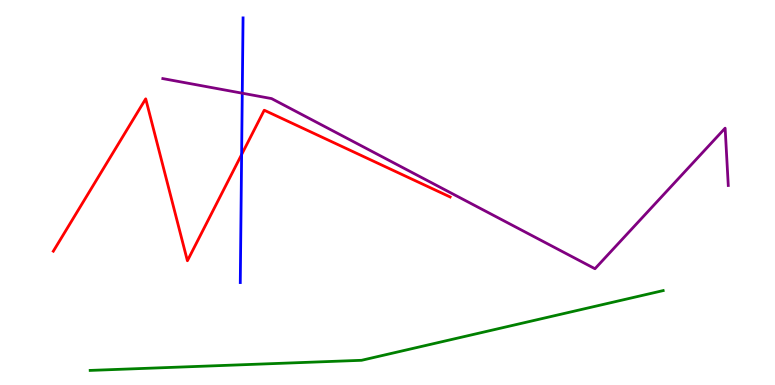[{'lines': ['blue', 'red'], 'intersections': [{'x': 3.12, 'y': 5.99}]}, {'lines': ['green', 'red'], 'intersections': []}, {'lines': ['purple', 'red'], 'intersections': []}, {'lines': ['blue', 'green'], 'intersections': []}, {'lines': ['blue', 'purple'], 'intersections': [{'x': 3.13, 'y': 7.58}]}, {'lines': ['green', 'purple'], 'intersections': []}]